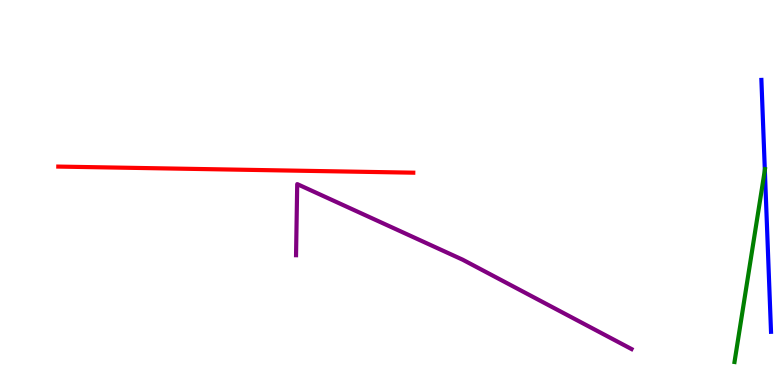[{'lines': ['blue', 'red'], 'intersections': []}, {'lines': ['green', 'red'], 'intersections': []}, {'lines': ['purple', 'red'], 'intersections': []}, {'lines': ['blue', 'green'], 'intersections': [{'x': 9.87, 'y': 5.58}]}, {'lines': ['blue', 'purple'], 'intersections': []}, {'lines': ['green', 'purple'], 'intersections': []}]